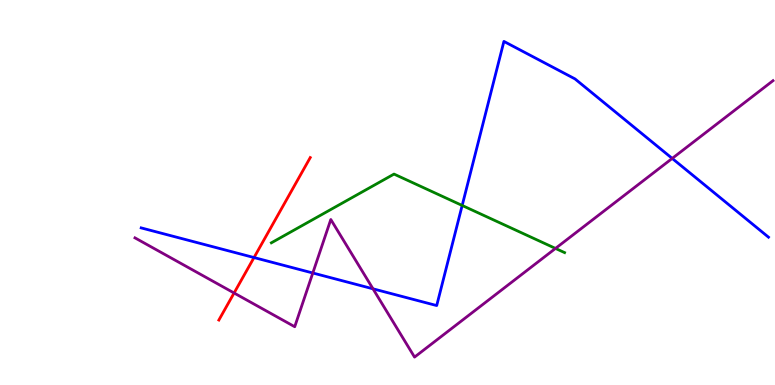[{'lines': ['blue', 'red'], 'intersections': [{'x': 3.28, 'y': 3.31}]}, {'lines': ['green', 'red'], 'intersections': []}, {'lines': ['purple', 'red'], 'intersections': [{'x': 3.02, 'y': 2.39}]}, {'lines': ['blue', 'green'], 'intersections': [{'x': 5.96, 'y': 4.66}]}, {'lines': ['blue', 'purple'], 'intersections': [{'x': 4.04, 'y': 2.91}, {'x': 4.81, 'y': 2.5}, {'x': 8.67, 'y': 5.89}]}, {'lines': ['green', 'purple'], 'intersections': [{'x': 7.17, 'y': 3.55}]}]